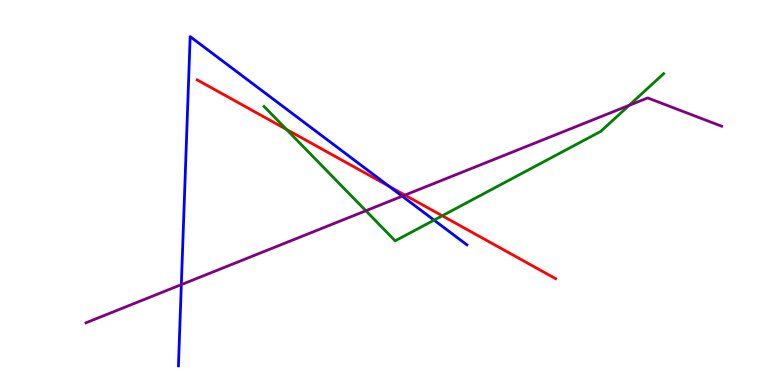[{'lines': ['blue', 'red'], 'intersections': [{'x': 5.02, 'y': 5.16}]}, {'lines': ['green', 'red'], 'intersections': [{'x': 3.7, 'y': 6.64}, {'x': 5.71, 'y': 4.4}]}, {'lines': ['purple', 'red'], 'intersections': [{'x': 5.23, 'y': 4.93}]}, {'lines': ['blue', 'green'], 'intersections': [{'x': 5.6, 'y': 4.28}]}, {'lines': ['blue', 'purple'], 'intersections': [{'x': 2.34, 'y': 2.61}, {'x': 5.19, 'y': 4.9}]}, {'lines': ['green', 'purple'], 'intersections': [{'x': 4.72, 'y': 4.53}, {'x': 8.12, 'y': 7.26}]}]